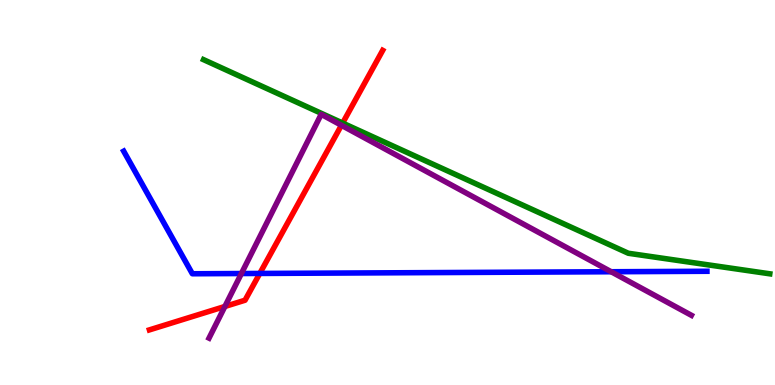[{'lines': ['blue', 'red'], 'intersections': [{'x': 3.35, 'y': 2.9}]}, {'lines': ['green', 'red'], 'intersections': [{'x': 4.42, 'y': 6.8}]}, {'lines': ['purple', 'red'], 'intersections': [{'x': 2.9, 'y': 2.04}, {'x': 4.41, 'y': 6.75}]}, {'lines': ['blue', 'green'], 'intersections': []}, {'lines': ['blue', 'purple'], 'intersections': [{'x': 3.11, 'y': 2.9}, {'x': 7.89, 'y': 2.94}]}, {'lines': ['green', 'purple'], 'intersections': []}]